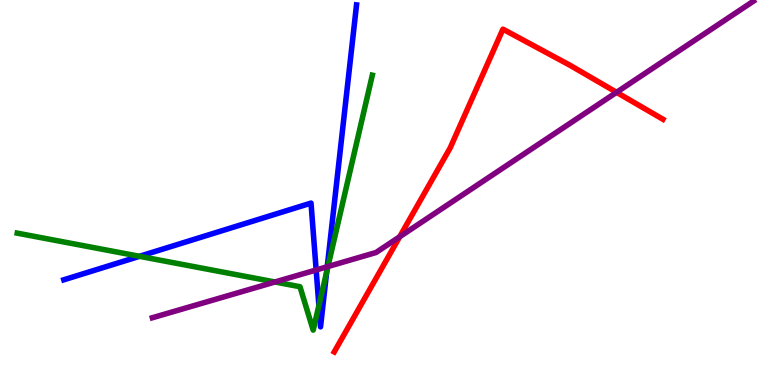[{'lines': ['blue', 'red'], 'intersections': []}, {'lines': ['green', 'red'], 'intersections': []}, {'lines': ['purple', 'red'], 'intersections': [{'x': 5.16, 'y': 3.85}, {'x': 7.96, 'y': 7.6}]}, {'lines': ['blue', 'green'], 'intersections': [{'x': 1.8, 'y': 3.34}, {'x': 4.11, 'y': 2.06}, {'x': 4.22, 'y': 2.94}]}, {'lines': ['blue', 'purple'], 'intersections': [{'x': 4.08, 'y': 2.99}, {'x': 4.22, 'y': 3.07}]}, {'lines': ['green', 'purple'], 'intersections': [{'x': 3.55, 'y': 2.68}, {'x': 4.23, 'y': 3.08}]}]